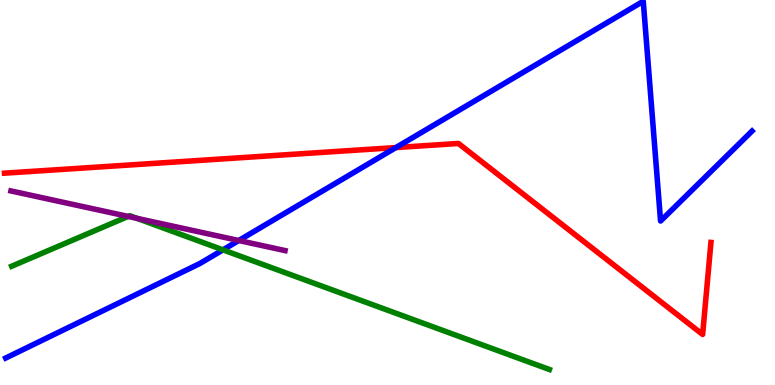[{'lines': ['blue', 'red'], 'intersections': [{'x': 5.11, 'y': 6.17}]}, {'lines': ['green', 'red'], 'intersections': []}, {'lines': ['purple', 'red'], 'intersections': []}, {'lines': ['blue', 'green'], 'intersections': [{'x': 2.88, 'y': 3.51}]}, {'lines': ['blue', 'purple'], 'intersections': [{'x': 3.08, 'y': 3.75}]}, {'lines': ['green', 'purple'], 'intersections': [{'x': 1.65, 'y': 4.38}, {'x': 1.77, 'y': 4.33}]}]